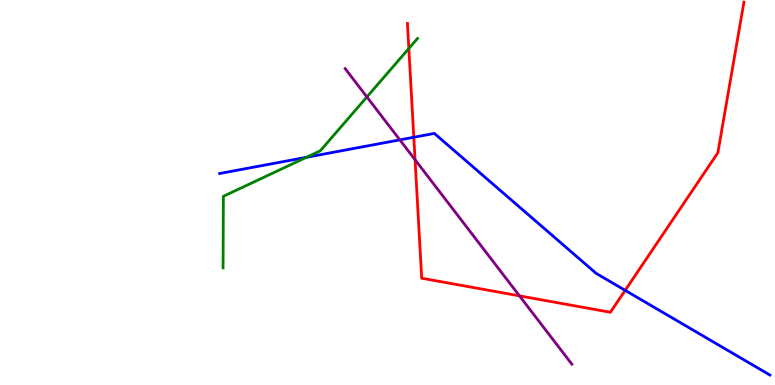[{'lines': ['blue', 'red'], 'intersections': [{'x': 5.34, 'y': 6.43}, {'x': 8.07, 'y': 2.46}]}, {'lines': ['green', 'red'], 'intersections': [{'x': 5.28, 'y': 8.74}]}, {'lines': ['purple', 'red'], 'intersections': [{'x': 5.36, 'y': 5.85}, {'x': 6.7, 'y': 2.32}]}, {'lines': ['blue', 'green'], 'intersections': [{'x': 3.95, 'y': 5.91}]}, {'lines': ['blue', 'purple'], 'intersections': [{'x': 5.16, 'y': 6.37}]}, {'lines': ['green', 'purple'], 'intersections': [{'x': 4.73, 'y': 7.48}]}]